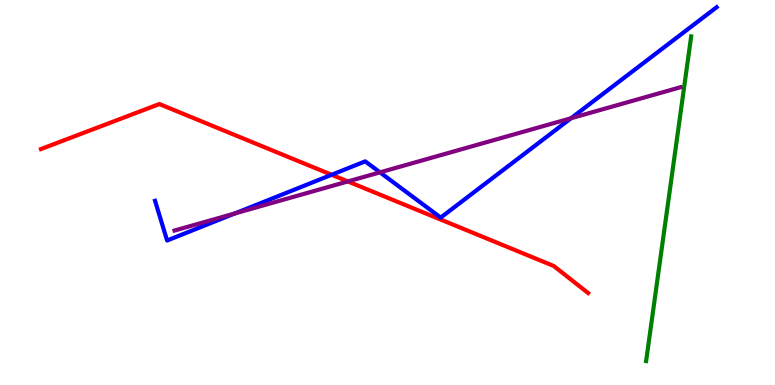[{'lines': ['blue', 'red'], 'intersections': [{'x': 4.28, 'y': 5.46}]}, {'lines': ['green', 'red'], 'intersections': []}, {'lines': ['purple', 'red'], 'intersections': [{'x': 4.49, 'y': 5.29}]}, {'lines': ['blue', 'green'], 'intersections': []}, {'lines': ['blue', 'purple'], 'intersections': [{'x': 3.03, 'y': 4.45}, {'x': 4.9, 'y': 5.52}, {'x': 7.37, 'y': 6.93}]}, {'lines': ['green', 'purple'], 'intersections': []}]